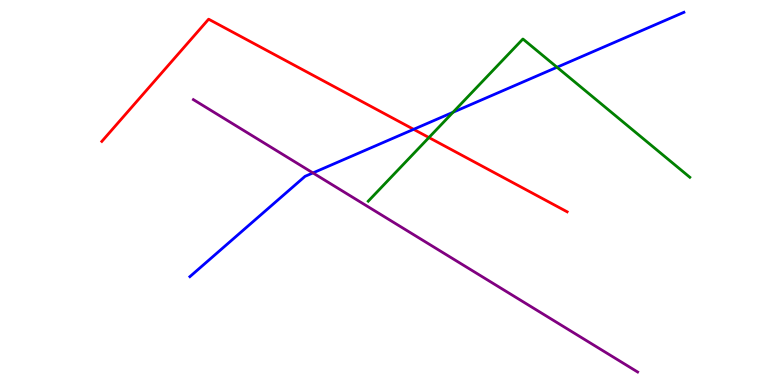[{'lines': ['blue', 'red'], 'intersections': [{'x': 5.34, 'y': 6.64}]}, {'lines': ['green', 'red'], 'intersections': [{'x': 5.53, 'y': 6.43}]}, {'lines': ['purple', 'red'], 'intersections': []}, {'lines': ['blue', 'green'], 'intersections': [{'x': 5.85, 'y': 7.08}, {'x': 7.19, 'y': 8.25}]}, {'lines': ['blue', 'purple'], 'intersections': [{'x': 4.04, 'y': 5.51}]}, {'lines': ['green', 'purple'], 'intersections': []}]